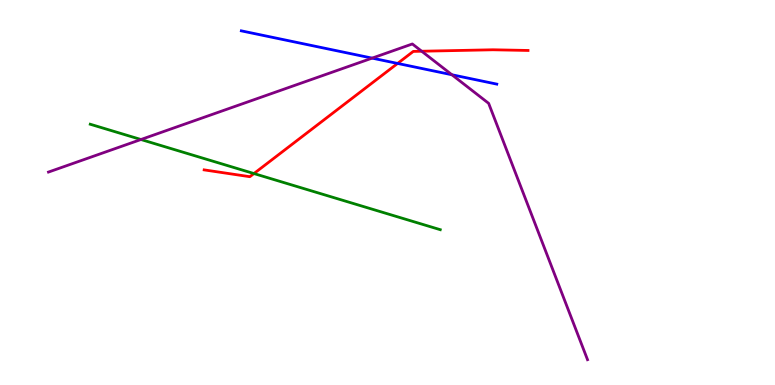[{'lines': ['blue', 'red'], 'intersections': [{'x': 5.13, 'y': 8.35}]}, {'lines': ['green', 'red'], 'intersections': [{'x': 3.28, 'y': 5.49}]}, {'lines': ['purple', 'red'], 'intersections': [{'x': 5.44, 'y': 8.67}]}, {'lines': ['blue', 'green'], 'intersections': []}, {'lines': ['blue', 'purple'], 'intersections': [{'x': 4.8, 'y': 8.49}, {'x': 5.83, 'y': 8.06}]}, {'lines': ['green', 'purple'], 'intersections': [{'x': 1.82, 'y': 6.38}]}]